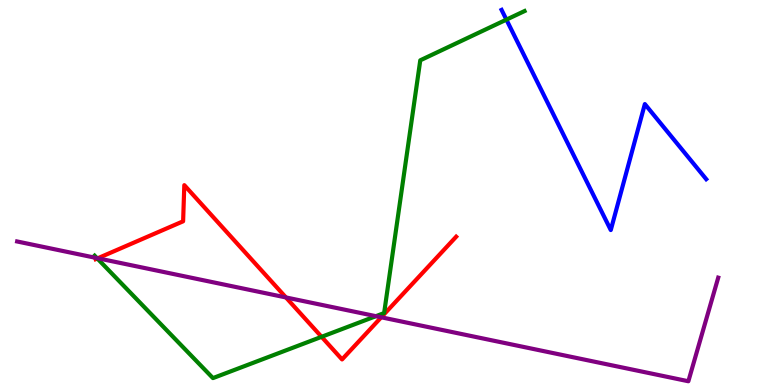[{'lines': ['blue', 'red'], 'intersections': []}, {'lines': ['green', 'red'], 'intersections': [{'x': 1.26, 'y': 3.29}, {'x': 4.15, 'y': 1.25}]}, {'lines': ['purple', 'red'], 'intersections': [{'x': 1.26, 'y': 3.29}, {'x': 3.69, 'y': 2.27}, {'x': 4.92, 'y': 1.76}]}, {'lines': ['blue', 'green'], 'intersections': [{'x': 6.53, 'y': 9.49}]}, {'lines': ['blue', 'purple'], 'intersections': []}, {'lines': ['green', 'purple'], 'intersections': [{'x': 1.25, 'y': 3.3}, {'x': 4.85, 'y': 1.79}]}]